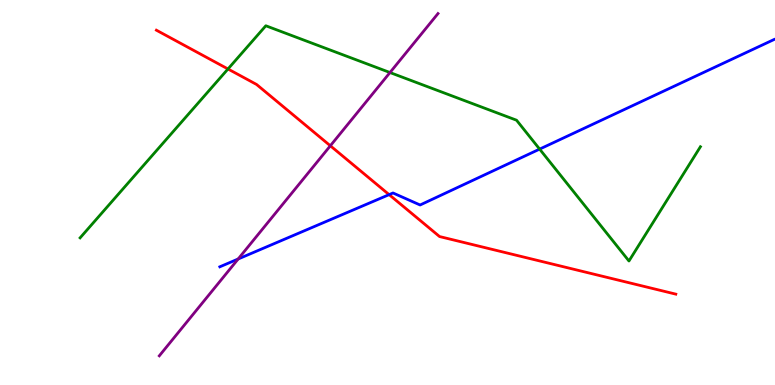[{'lines': ['blue', 'red'], 'intersections': [{'x': 5.02, 'y': 4.94}]}, {'lines': ['green', 'red'], 'intersections': [{'x': 2.94, 'y': 8.21}]}, {'lines': ['purple', 'red'], 'intersections': [{'x': 4.26, 'y': 6.21}]}, {'lines': ['blue', 'green'], 'intersections': [{'x': 6.96, 'y': 6.13}]}, {'lines': ['blue', 'purple'], 'intersections': [{'x': 3.07, 'y': 3.27}]}, {'lines': ['green', 'purple'], 'intersections': [{'x': 5.03, 'y': 8.12}]}]